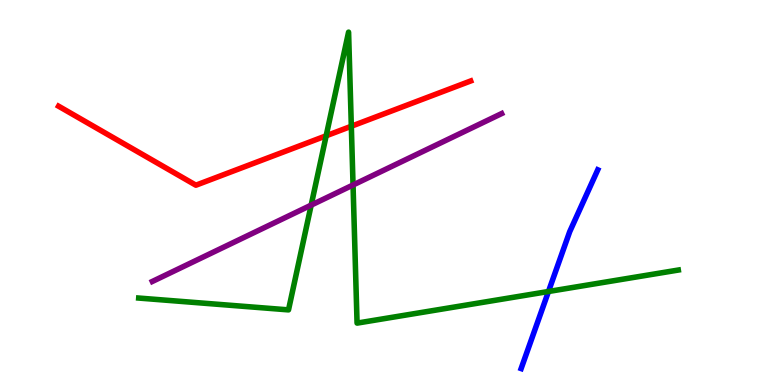[{'lines': ['blue', 'red'], 'intersections': []}, {'lines': ['green', 'red'], 'intersections': [{'x': 4.21, 'y': 6.47}, {'x': 4.53, 'y': 6.72}]}, {'lines': ['purple', 'red'], 'intersections': []}, {'lines': ['blue', 'green'], 'intersections': [{'x': 7.08, 'y': 2.43}]}, {'lines': ['blue', 'purple'], 'intersections': []}, {'lines': ['green', 'purple'], 'intersections': [{'x': 4.02, 'y': 4.67}, {'x': 4.56, 'y': 5.19}]}]